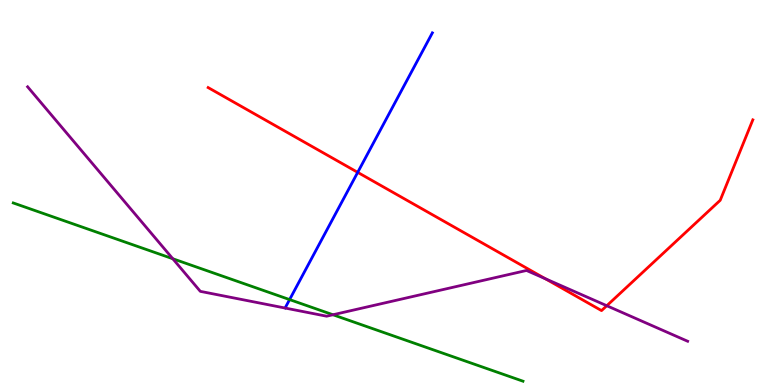[{'lines': ['blue', 'red'], 'intersections': [{'x': 4.62, 'y': 5.52}]}, {'lines': ['green', 'red'], 'intersections': []}, {'lines': ['purple', 'red'], 'intersections': [{'x': 7.04, 'y': 2.76}, {'x': 7.83, 'y': 2.06}]}, {'lines': ['blue', 'green'], 'intersections': [{'x': 3.74, 'y': 2.22}]}, {'lines': ['blue', 'purple'], 'intersections': []}, {'lines': ['green', 'purple'], 'intersections': [{'x': 2.23, 'y': 3.28}, {'x': 4.3, 'y': 1.82}]}]